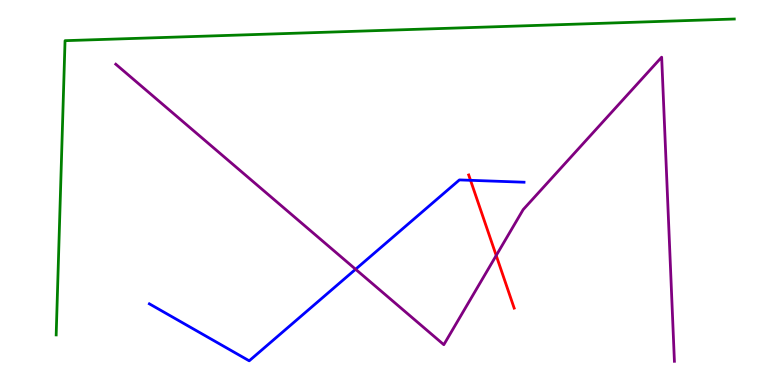[{'lines': ['blue', 'red'], 'intersections': [{'x': 6.07, 'y': 5.32}]}, {'lines': ['green', 'red'], 'intersections': []}, {'lines': ['purple', 'red'], 'intersections': [{'x': 6.4, 'y': 3.36}]}, {'lines': ['blue', 'green'], 'intersections': []}, {'lines': ['blue', 'purple'], 'intersections': [{'x': 4.59, 'y': 3.01}]}, {'lines': ['green', 'purple'], 'intersections': []}]